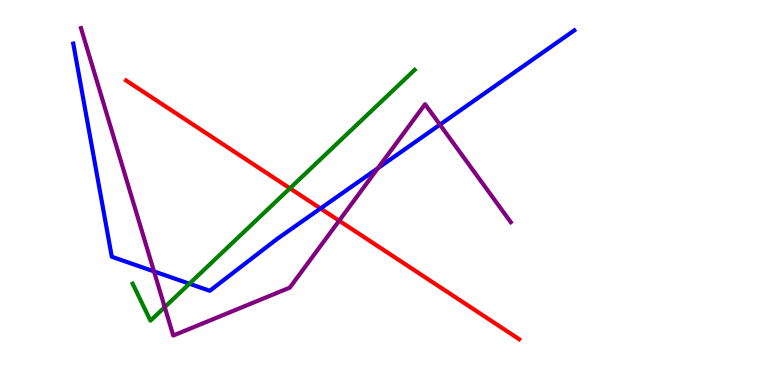[{'lines': ['blue', 'red'], 'intersections': [{'x': 4.14, 'y': 4.59}]}, {'lines': ['green', 'red'], 'intersections': [{'x': 3.74, 'y': 5.11}]}, {'lines': ['purple', 'red'], 'intersections': [{'x': 4.38, 'y': 4.27}]}, {'lines': ['blue', 'green'], 'intersections': [{'x': 2.44, 'y': 2.63}]}, {'lines': ['blue', 'purple'], 'intersections': [{'x': 1.99, 'y': 2.95}, {'x': 4.88, 'y': 5.63}, {'x': 5.68, 'y': 6.76}]}, {'lines': ['green', 'purple'], 'intersections': [{'x': 2.13, 'y': 2.02}]}]